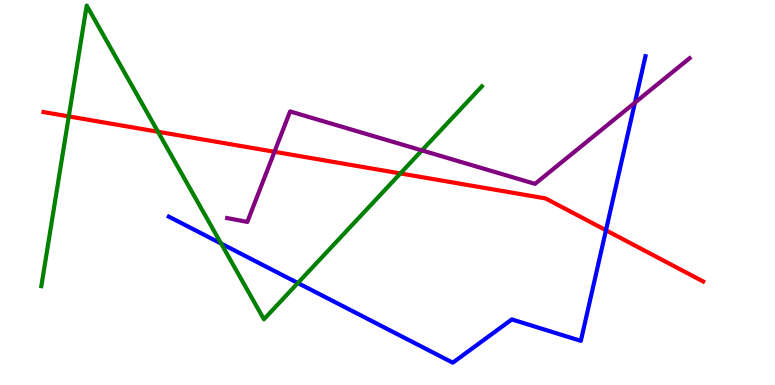[{'lines': ['blue', 'red'], 'intersections': [{'x': 7.82, 'y': 4.02}]}, {'lines': ['green', 'red'], 'intersections': [{'x': 0.887, 'y': 6.98}, {'x': 2.04, 'y': 6.58}, {'x': 5.17, 'y': 5.5}]}, {'lines': ['purple', 'red'], 'intersections': [{'x': 3.54, 'y': 6.06}]}, {'lines': ['blue', 'green'], 'intersections': [{'x': 2.85, 'y': 3.67}, {'x': 3.84, 'y': 2.65}]}, {'lines': ['blue', 'purple'], 'intersections': [{'x': 8.19, 'y': 7.33}]}, {'lines': ['green', 'purple'], 'intersections': [{'x': 5.44, 'y': 6.09}]}]